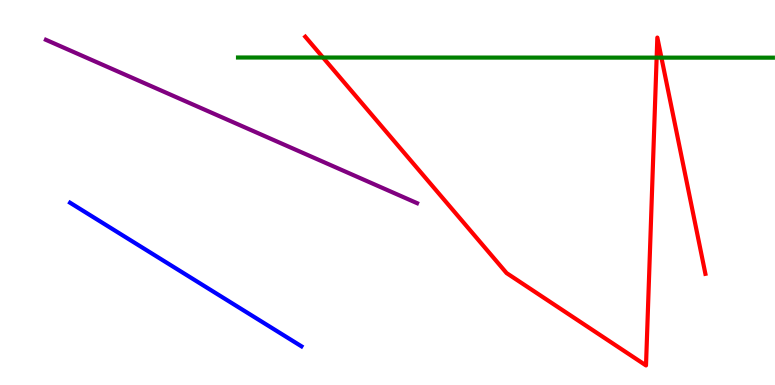[{'lines': ['blue', 'red'], 'intersections': []}, {'lines': ['green', 'red'], 'intersections': [{'x': 4.17, 'y': 8.51}, {'x': 8.47, 'y': 8.5}, {'x': 8.53, 'y': 8.5}]}, {'lines': ['purple', 'red'], 'intersections': []}, {'lines': ['blue', 'green'], 'intersections': []}, {'lines': ['blue', 'purple'], 'intersections': []}, {'lines': ['green', 'purple'], 'intersections': []}]